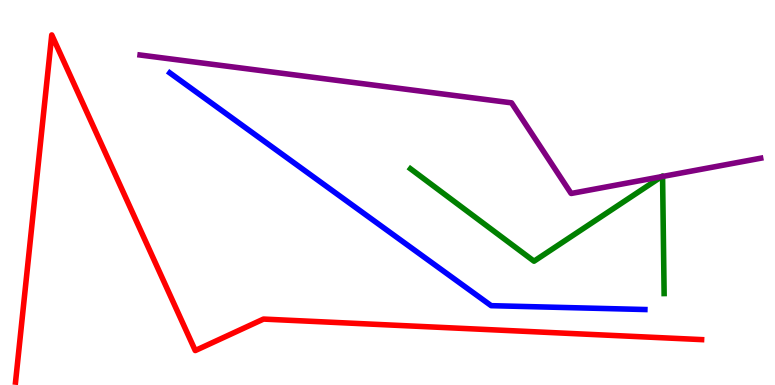[{'lines': ['blue', 'red'], 'intersections': []}, {'lines': ['green', 'red'], 'intersections': []}, {'lines': ['purple', 'red'], 'intersections': []}, {'lines': ['blue', 'green'], 'intersections': []}, {'lines': ['blue', 'purple'], 'intersections': []}, {'lines': ['green', 'purple'], 'intersections': [{'x': 8.54, 'y': 5.41}, {'x': 8.55, 'y': 5.42}]}]